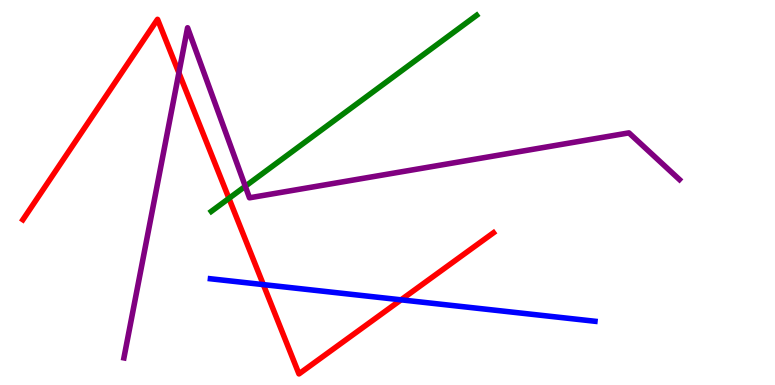[{'lines': ['blue', 'red'], 'intersections': [{'x': 3.4, 'y': 2.61}, {'x': 5.17, 'y': 2.21}]}, {'lines': ['green', 'red'], 'intersections': [{'x': 2.95, 'y': 4.85}]}, {'lines': ['purple', 'red'], 'intersections': [{'x': 2.31, 'y': 8.11}]}, {'lines': ['blue', 'green'], 'intersections': []}, {'lines': ['blue', 'purple'], 'intersections': []}, {'lines': ['green', 'purple'], 'intersections': [{'x': 3.17, 'y': 5.16}]}]